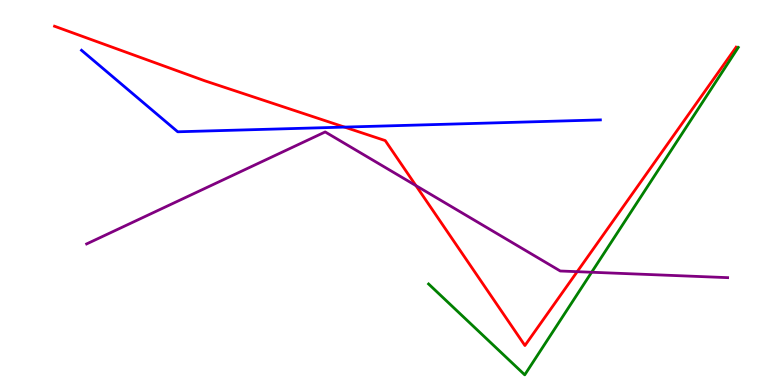[{'lines': ['blue', 'red'], 'intersections': [{'x': 4.45, 'y': 6.7}]}, {'lines': ['green', 'red'], 'intersections': []}, {'lines': ['purple', 'red'], 'intersections': [{'x': 5.37, 'y': 5.18}, {'x': 7.45, 'y': 2.94}]}, {'lines': ['blue', 'green'], 'intersections': []}, {'lines': ['blue', 'purple'], 'intersections': []}, {'lines': ['green', 'purple'], 'intersections': [{'x': 7.63, 'y': 2.93}]}]